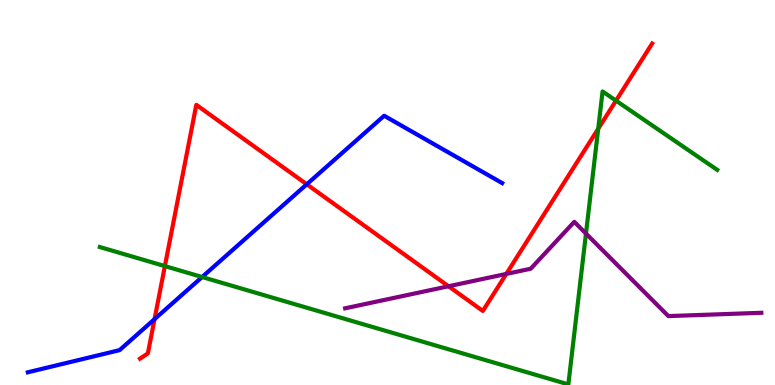[{'lines': ['blue', 'red'], 'intersections': [{'x': 1.99, 'y': 1.71}, {'x': 3.96, 'y': 5.21}]}, {'lines': ['green', 'red'], 'intersections': [{'x': 2.13, 'y': 3.09}, {'x': 7.72, 'y': 6.66}, {'x': 7.95, 'y': 7.39}]}, {'lines': ['purple', 'red'], 'intersections': [{'x': 5.79, 'y': 2.56}, {'x': 6.53, 'y': 2.88}]}, {'lines': ['blue', 'green'], 'intersections': [{'x': 2.61, 'y': 2.8}]}, {'lines': ['blue', 'purple'], 'intersections': []}, {'lines': ['green', 'purple'], 'intersections': [{'x': 7.56, 'y': 3.93}]}]